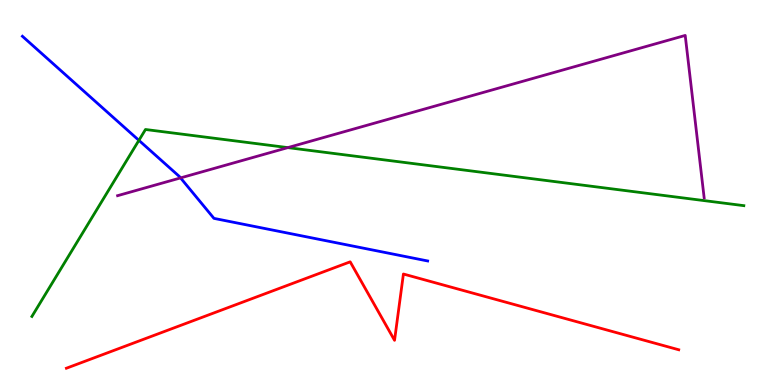[{'lines': ['blue', 'red'], 'intersections': []}, {'lines': ['green', 'red'], 'intersections': []}, {'lines': ['purple', 'red'], 'intersections': []}, {'lines': ['blue', 'green'], 'intersections': [{'x': 1.79, 'y': 6.35}]}, {'lines': ['blue', 'purple'], 'intersections': [{'x': 2.33, 'y': 5.38}]}, {'lines': ['green', 'purple'], 'intersections': [{'x': 3.71, 'y': 6.17}]}]